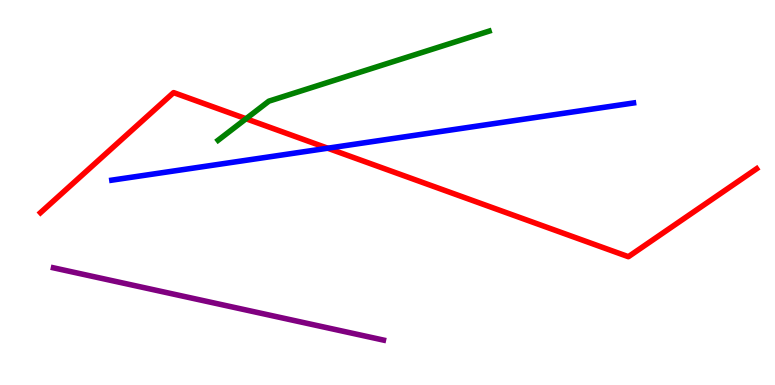[{'lines': ['blue', 'red'], 'intersections': [{'x': 4.23, 'y': 6.15}]}, {'lines': ['green', 'red'], 'intersections': [{'x': 3.17, 'y': 6.92}]}, {'lines': ['purple', 'red'], 'intersections': []}, {'lines': ['blue', 'green'], 'intersections': []}, {'lines': ['blue', 'purple'], 'intersections': []}, {'lines': ['green', 'purple'], 'intersections': []}]